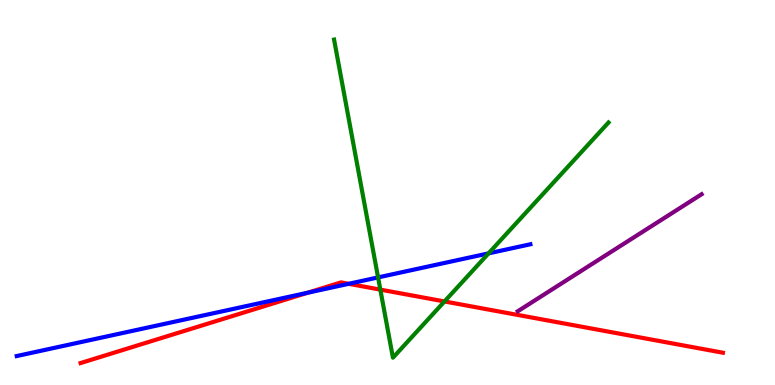[{'lines': ['blue', 'red'], 'intersections': [{'x': 3.97, 'y': 2.4}, {'x': 4.5, 'y': 2.63}]}, {'lines': ['green', 'red'], 'intersections': [{'x': 4.91, 'y': 2.48}, {'x': 5.74, 'y': 2.17}]}, {'lines': ['purple', 'red'], 'intersections': []}, {'lines': ['blue', 'green'], 'intersections': [{'x': 4.88, 'y': 2.79}, {'x': 6.3, 'y': 3.42}]}, {'lines': ['blue', 'purple'], 'intersections': []}, {'lines': ['green', 'purple'], 'intersections': []}]